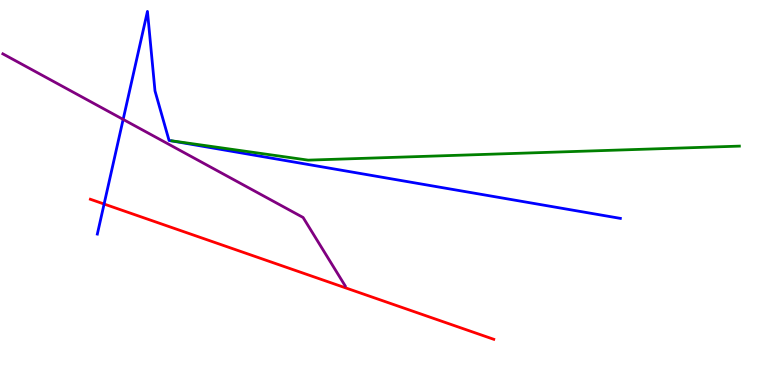[{'lines': ['blue', 'red'], 'intersections': [{'x': 1.34, 'y': 4.7}]}, {'lines': ['green', 'red'], 'intersections': []}, {'lines': ['purple', 'red'], 'intersections': []}, {'lines': ['blue', 'green'], 'intersections': []}, {'lines': ['blue', 'purple'], 'intersections': [{'x': 1.59, 'y': 6.9}]}, {'lines': ['green', 'purple'], 'intersections': []}]